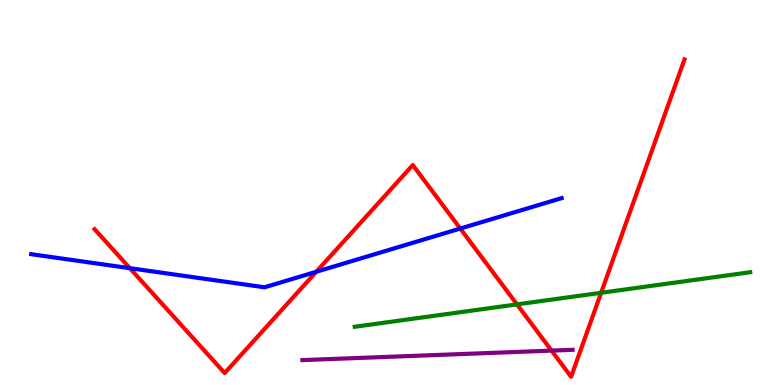[{'lines': ['blue', 'red'], 'intersections': [{'x': 1.68, 'y': 3.03}, {'x': 4.08, 'y': 2.94}, {'x': 5.94, 'y': 4.06}]}, {'lines': ['green', 'red'], 'intersections': [{'x': 6.67, 'y': 2.09}, {'x': 7.76, 'y': 2.4}]}, {'lines': ['purple', 'red'], 'intersections': [{'x': 7.12, 'y': 0.893}]}, {'lines': ['blue', 'green'], 'intersections': []}, {'lines': ['blue', 'purple'], 'intersections': []}, {'lines': ['green', 'purple'], 'intersections': []}]